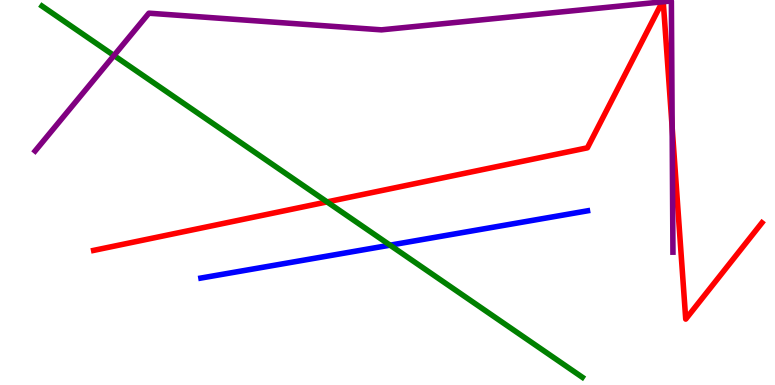[{'lines': ['blue', 'red'], 'intersections': []}, {'lines': ['green', 'red'], 'intersections': [{'x': 4.22, 'y': 4.76}]}, {'lines': ['purple', 'red'], 'intersections': [{'x': 8.55, 'y': 9.95}, {'x': 8.56, 'y': 9.95}, {'x': 8.67, 'y': 6.69}]}, {'lines': ['blue', 'green'], 'intersections': [{'x': 5.03, 'y': 3.63}]}, {'lines': ['blue', 'purple'], 'intersections': []}, {'lines': ['green', 'purple'], 'intersections': [{'x': 1.47, 'y': 8.56}]}]